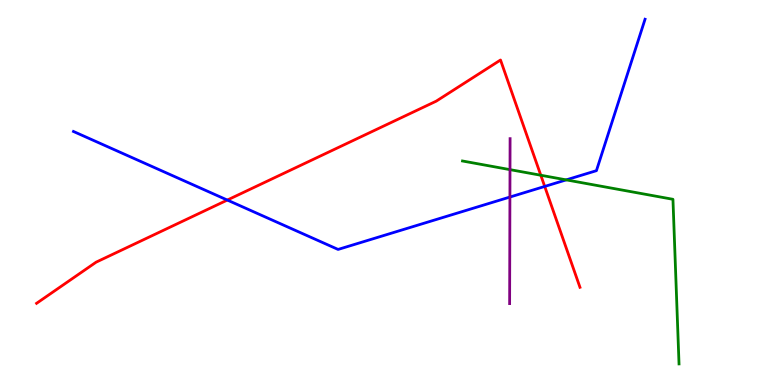[{'lines': ['blue', 'red'], 'intersections': [{'x': 2.93, 'y': 4.8}, {'x': 7.03, 'y': 5.16}]}, {'lines': ['green', 'red'], 'intersections': [{'x': 6.98, 'y': 5.45}]}, {'lines': ['purple', 'red'], 'intersections': []}, {'lines': ['blue', 'green'], 'intersections': [{'x': 7.31, 'y': 5.33}]}, {'lines': ['blue', 'purple'], 'intersections': [{'x': 6.58, 'y': 4.88}]}, {'lines': ['green', 'purple'], 'intersections': [{'x': 6.58, 'y': 5.59}]}]